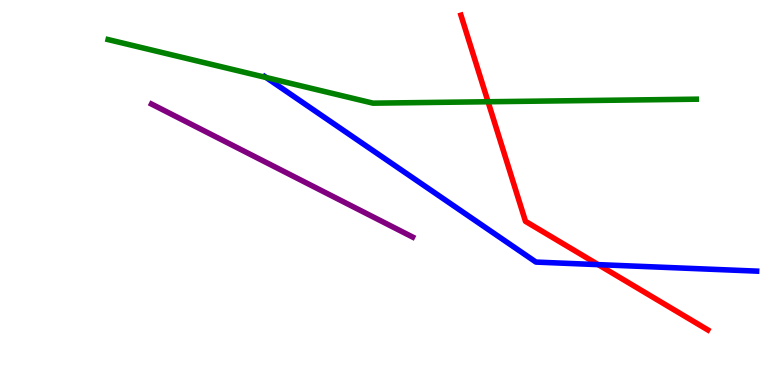[{'lines': ['blue', 'red'], 'intersections': [{'x': 7.72, 'y': 3.13}]}, {'lines': ['green', 'red'], 'intersections': [{'x': 6.3, 'y': 7.36}]}, {'lines': ['purple', 'red'], 'intersections': []}, {'lines': ['blue', 'green'], 'intersections': [{'x': 3.43, 'y': 7.99}]}, {'lines': ['blue', 'purple'], 'intersections': []}, {'lines': ['green', 'purple'], 'intersections': []}]